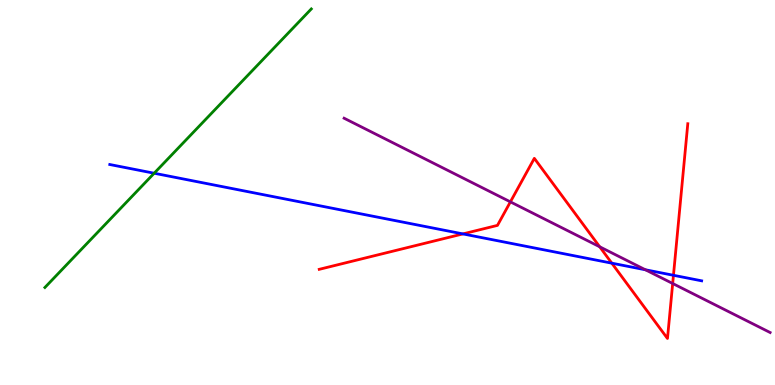[{'lines': ['blue', 'red'], 'intersections': [{'x': 5.97, 'y': 3.92}, {'x': 7.89, 'y': 3.16}, {'x': 8.69, 'y': 2.85}]}, {'lines': ['green', 'red'], 'intersections': []}, {'lines': ['purple', 'red'], 'intersections': [{'x': 6.59, 'y': 4.76}, {'x': 7.74, 'y': 3.59}, {'x': 8.68, 'y': 2.64}]}, {'lines': ['blue', 'green'], 'intersections': [{'x': 1.99, 'y': 5.5}]}, {'lines': ['blue', 'purple'], 'intersections': [{'x': 8.33, 'y': 2.99}]}, {'lines': ['green', 'purple'], 'intersections': []}]